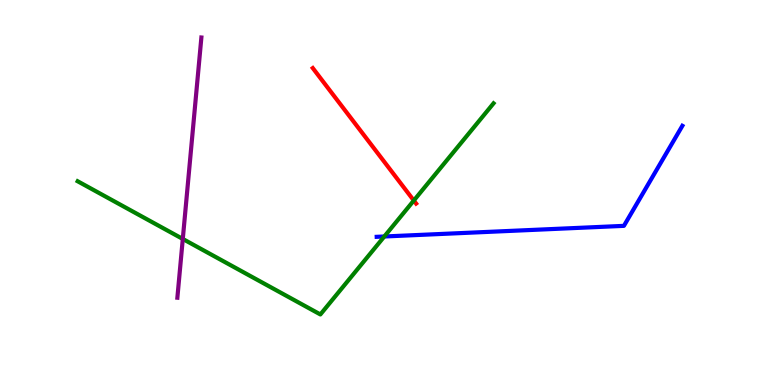[{'lines': ['blue', 'red'], 'intersections': []}, {'lines': ['green', 'red'], 'intersections': [{'x': 5.34, 'y': 4.79}]}, {'lines': ['purple', 'red'], 'intersections': []}, {'lines': ['blue', 'green'], 'intersections': [{'x': 4.96, 'y': 3.86}]}, {'lines': ['blue', 'purple'], 'intersections': []}, {'lines': ['green', 'purple'], 'intersections': [{'x': 2.36, 'y': 3.79}]}]